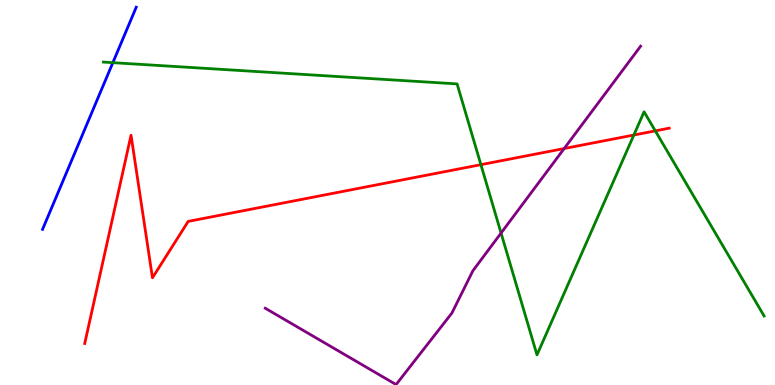[{'lines': ['blue', 'red'], 'intersections': []}, {'lines': ['green', 'red'], 'intersections': [{'x': 6.21, 'y': 5.72}, {'x': 8.18, 'y': 6.49}, {'x': 8.46, 'y': 6.6}]}, {'lines': ['purple', 'red'], 'intersections': [{'x': 7.28, 'y': 6.14}]}, {'lines': ['blue', 'green'], 'intersections': [{'x': 1.46, 'y': 8.37}]}, {'lines': ['blue', 'purple'], 'intersections': []}, {'lines': ['green', 'purple'], 'intersections': [{'x': 6.47, 'y': 3.95}]}]